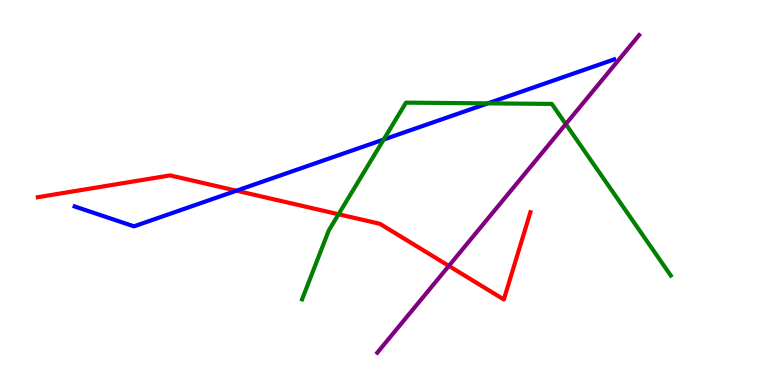[{'lines': ['blue', 'red'], 'intersections': [{'x': 3.05, 'y': 5.05}]}, {'lines': ['green', 'red'], 'intersections': [{'x': 4.37, 'y': 4.44}]}, {'lines': ['purple', 'red'], 'intersections': [{'x': 5.79, 'y': 3.09}]}, {'lines': ['blue', 'green'], 'intersections': [{'x': 4.95, 'y': 6.38}, {'x': 6.29, 'y': 7.32}]}, {'lines': ['blue', 'purple'], 'intersections': []}, {'lines': ['green', 'purple'], 'intersections': [{'x': 7.3, 'y': 6.78}]}]